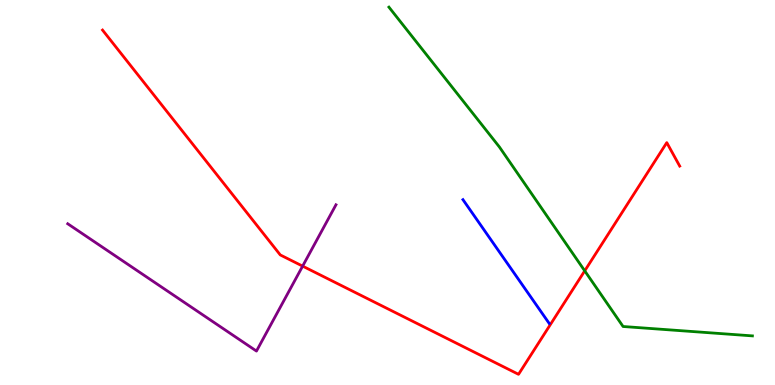[{'lines': ['blue', 'red'], 'intersections': []}, {'lines': ['green', 'red'], 'intersections': [{'x': 7.54, 'y': 2.96}]}, {'lines': ['purple', 'red'], 'intersections': [{'x': 3.9, 'y': 3.09}]}, {'lines': ['blue', 'green'], 'intersections': []}, {'lines': ['blue', 'purple'], 'intersections': []}, {'lines': ['green', 'purple'], 'intersections': []}]